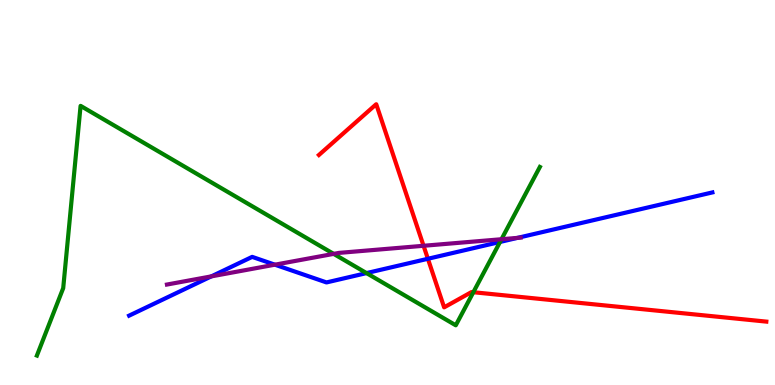[{'lines': ['blue', 'red'], 'intersections': [{'x': 5.52, 'y': 3.28}]}, {'lines': ['green', 'red'], 'intersections': [{'x': 6.11, 'y': 2.41}]}, {'lines': ['purple', 'red'], 'intersections': [{'x': 5.47, 'y': 3.62}]}, {'lines': ['blue', 'green'], 'intersections': [{'x': 4.73, 'y': 2.91}, {'x': 6.45, 'y': 3.72}]}, {'lines': ['blue', 'purple'], 'intersections': [{'x': 2.73, 'y': 2.82}, {'x': 3.55, 'y': 3.13}, {'x': 6.68, 'y': 3.82}]}, {'lines': ['green', 'purple'], 'intersections': [{'x': 4.31, 'y': 3.41}, {'x': 6.47, 'y': 3.79}]}]